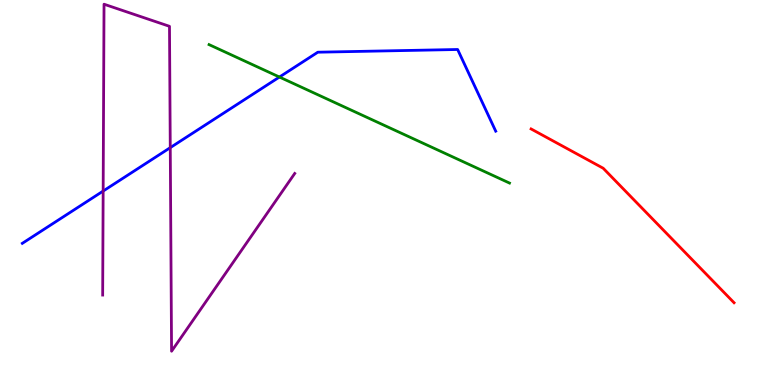[{'lines': ['blue', 'red'], 'intersections': []}, {'lines': ['green', 'red'], 'intersections': []}, {'lines': ['purple', 'red'], 'intersections': []}, {'lines': ['blue', 'green'], 'intersections': [{'x': 3.61, 'y': 8.0}]}, {'lines': ['blue', 'purple'], 'intersections': [{'x': 1.33, 'y': 5.04}, {'x': 2.2, 'y': 6.17}]}, {'lines': ['green', 'purple'], 'intersections': []}]